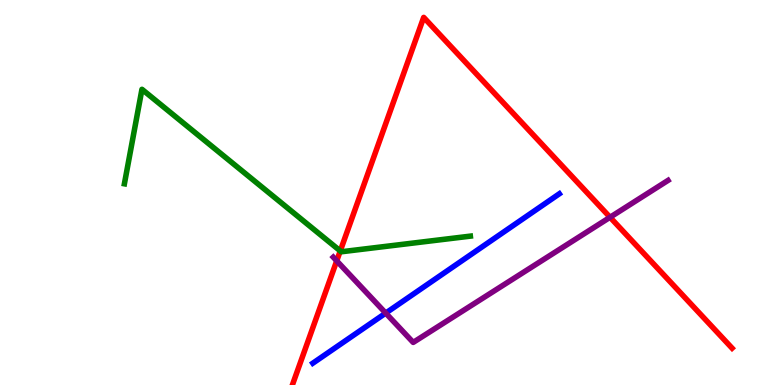[{'lines': ['blue', 'red'], 'intersections': []}, {'lines': ['green', 'red'], 'intersections': [{'x': 4.39, 'y': 3.48}]}, {'lines': ['purple', 'red'], 'intersections': [{'x': 4.34, 'y': 3.22}, {'x': 7.87, 'y': 4.36}]}, {'lines': ['blue', 'green'], 'intersections': []}, {'lines': ['blue', 'purple'], 'intersections': [{'x': 4.98, 'y': 1.87}]}, {'lines': ['green', 'purple'], 'intersections': []}]